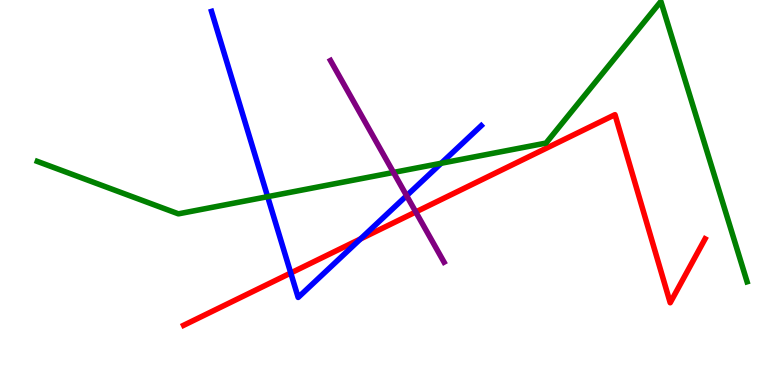[{'lines': ['blue', 'red'], 'intersections': [{'x': 3.75, 'y': 2.91}, {'x': 4.65, 'y': 3.79}]}, {'lines': ['green', 'red'], 'intersections': []}, {'lines': ['purple', 'red'], 'intersections': [{'x': 5.36, 'y': 4.49}]}, {'lines': ['blue', 'green'], 'intersections': [{'x': 3.45, 'y': 4.89}, {'x': 5.69, 'y': 5.76}]}, {'lines': ['blue', 'purple'], 'intersections': [{'x': 5.25, 'y': 4.92}]}, {'lines': ['green', 'purple'], 'intersections': [{'x': 5.08, 'y': 5.52}]}]